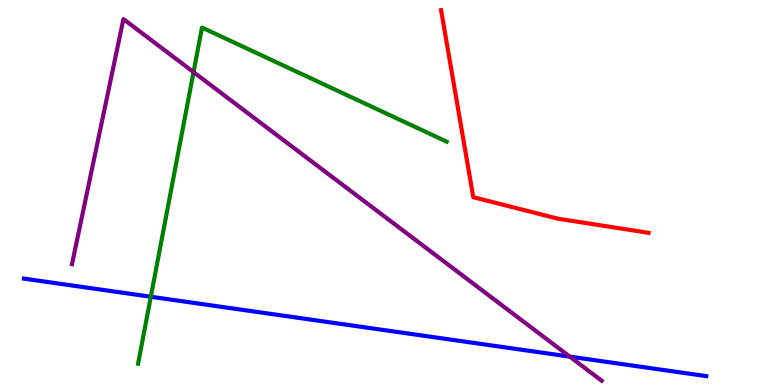[{'lines': ['blue', 'red'], 'intersections': []}, {'lines': ['green', 'red'], 'intersections': []}, {'lines': ['purple', 'red'], 'intersections': []}, {'lines': ['blue', 'green'], 'intersections': [{'x': 1.95, 'y': 2.29}]}, {'lines': ['blue', 'purple'], 'intersections': [{'x': 7.35, 'y': 0.737}]}, {'lines': ['green', 'purple'], 'intersections': [{'x': 2.5, 'y': 8.13}]}]